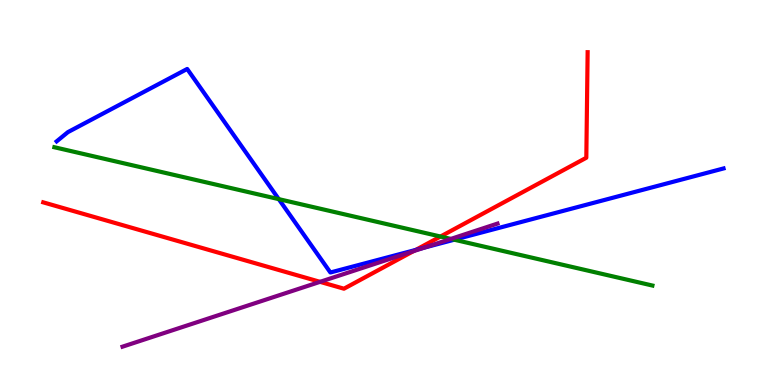[{'lines': ['blue', 'red'], 'intersections': [{'x': 5.36, 'y': 3.51}]}, {'lines': ['green', 'red'], 'intersections': [{'x': 5.68, 'y': 3.86}]}, {'lines': ['purple', 'red'], 'intersections': [{'x': 4.13, 'y': 2.68}, {'x': 5.33, 'y': 3.47}]}, {'lines': ['blue', 'green'], 'intersections': [{'x': 3.6, 'y': 4.83}, {'x': 5.86, 'y': 3.77}]}, {'lines': ['blue', 'purple'], 'intersections': [{'x': 5.47, 'y': 3.57}]}, {'lines': ['green', 'purple'], 'intersections': [{'x': 5.82, 'y': 3.79}]}]